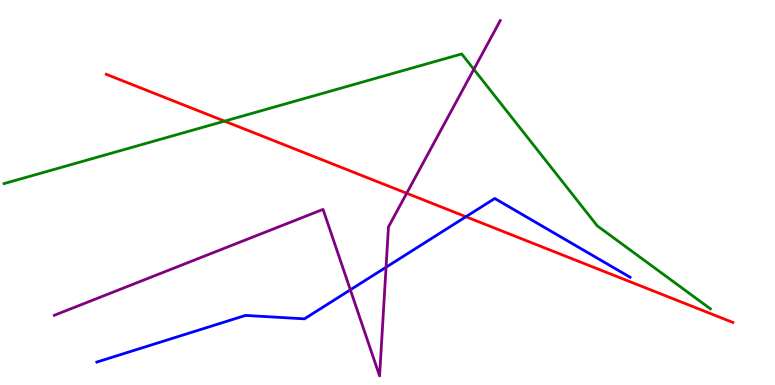[{'lines': ['blue', 'red'], 'intersections': [{'x': 6.01, 'y': 4.37}]}, {'lines': ['green', 'red'], 'intersections': [{'x': 2.9, 'y': 6.85}]}, {'lines': ['purple', 'red'], 'intersections': [{'x': 5.25, 'y': 4.98}]}, {'lines': ['blue', 'green'], 'intersections': []}, {'lines': ['blue', 'purple'], 'intersections': [{'x': 4.52, 'y': 2.47}, {'x': 4.98, 'y': 3.06}]}, {'lines': ['green', 'purple'], 'intersections': [{'x': 6.11, 'y': 8.2}]}]